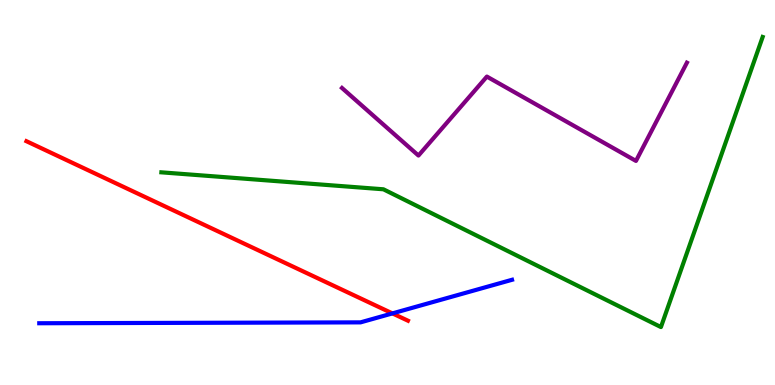[{'lines': ['blue', 'red'], 'intersections': [{'x': 5.06, 'y': 1.86}]}, {'lines': ['green', 'red'], 'intersections': []}, {'lines': ['purple', 'red'], 'intersections': []}, {'lines': ['blue', 'green'], 'intersections': []}, {'lines': ['blue', 'purple'], 'intersections': []}, {'lines': ['green', 'purple'], 'intersections': []}]